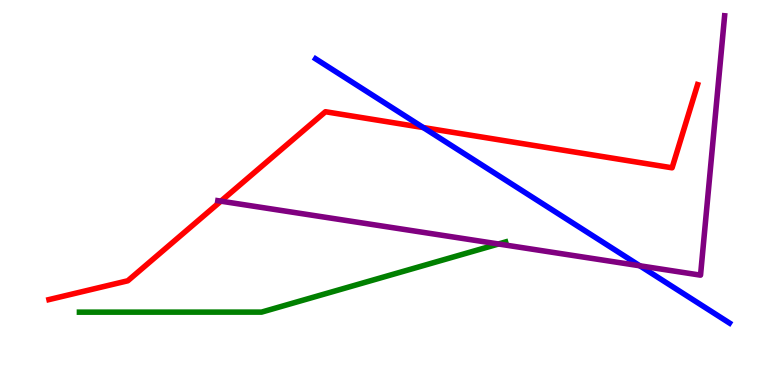[{'lines': ['blue', 'red'], 'intersections': [{'x': 5.46, 'y': 6.69}]}, {'lines': ['green', 'red'], 'intersections': []}, {'lines': ['purple', 'red'], 'intersections': [{'x': 2.85, 'y': 4.78}]}, {'lines': ['blue', 'green'], 'intersections': []}, {'lines': ['blue', 'purple'], 'intersections': [{'x': 8.26, 'y': 3.1}]}, {'lines': ['green', 'purple'], 'intersections': [{'x': 6.43, 'y': 3.66}]}]